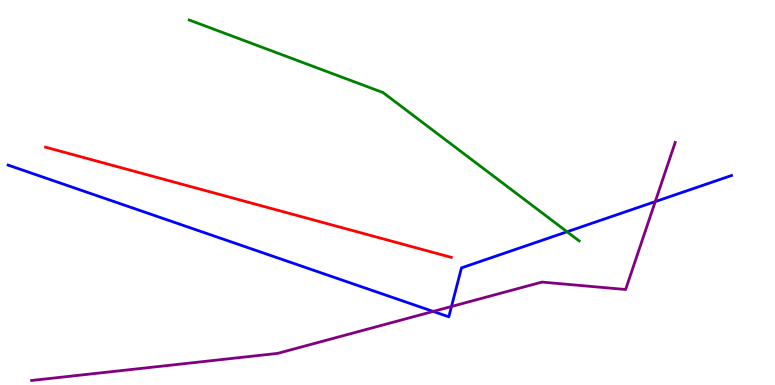[{'lines': ['blue', 'red'], 'intersections': []}, {'lines': ['green', 'red'], 'intersections': []}, {'lines': ['purple', 'red'], 'intersections': []}, {'lines': ['blue', 'green'], 'intersections': [{'x': 7.32, 'y': 3.98}]}, {'lines': ['blue', 'purple'], 'intersections': [{'x': 5.59, 'y': 1.91}, {'x': 5.83, 'y': 2.04}, {'x': 8.45, 'y': 4.76}]}, {'lines': ['green', 'purple'], 'intersections': []}]